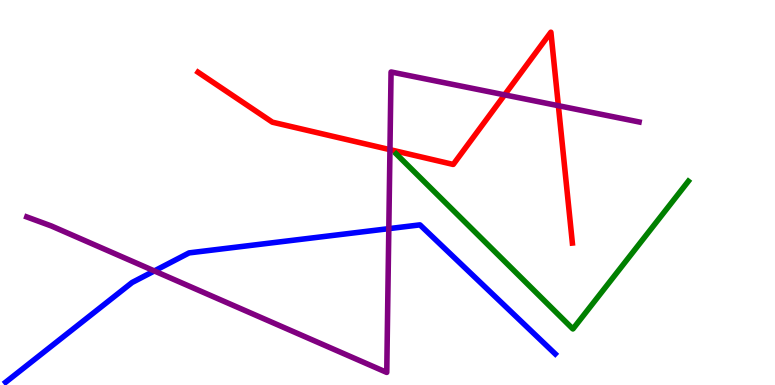[{'lines': ['blue', 'red'], 'intersections': []}, {'lines': ['green', 'red'], 'intersections': []}, {'lines': ['purple', 'red'], 'intersections': [{'x': 5.03, 'y': 6.11}, {'x': 6.51, 'y': 7.54}, {'x': 7.2, 'y': 7.25}]}, {'lines': ['blue', 'green'], 'intersections': []}, {'lines': ['blue', 'purple'], 'intersections': [{'x': 1.99, 'y': 2.96}, {'x': 5.02, 'y': 4.06}]}, {'lines': ['green', 'purple'], 'intersections': []}]